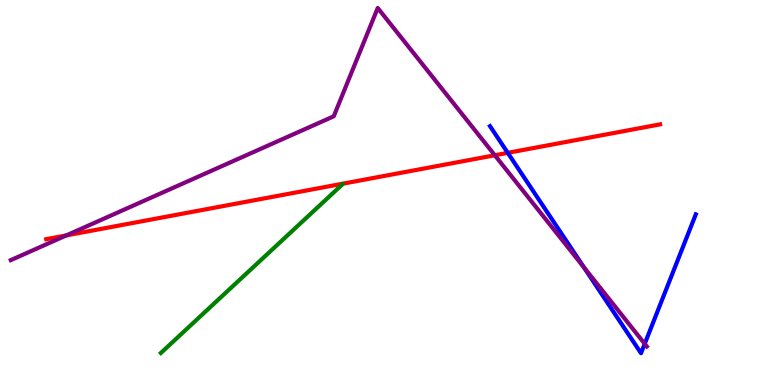[{'lines': ['blue', 'red'], 'intersections': [{'x': 6.55, 'y': 6.03}]}, {'lines': ['green', 'red'], 'intersections': []}, {'lines': ['purple', 'red'], 'intersections': [{'x': 0.855, 'y': 3.89}, {'x': 6.38, 'y': 5.97}]}, {'lines': ['blue', 'green'], 'intersections': []}, {'lines': ['blue', 'purple'], 'intersections': [{'x': 7.53, 'y': 3.06}, {'x': 8.32, 'y': 1.07}]}, {'lines': ['green', 'purple'], 'intersections': []}]